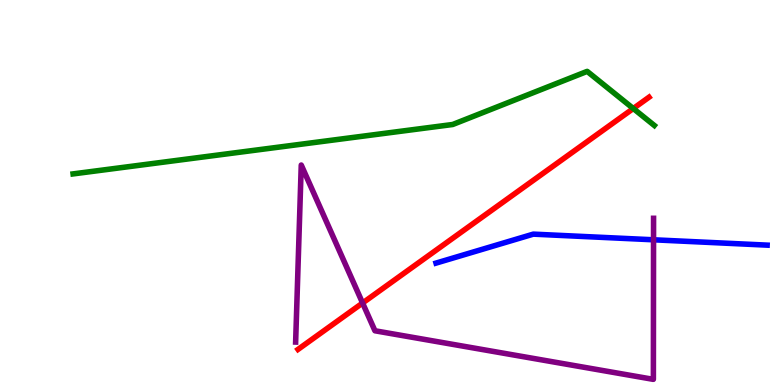[{'lines': ['blue', 'red'], 'intersections': []}, {'lines': ['green', 'red'], 'intersections': [{'x': 8.17, 'y': 7.18}]}, {'lines': ['purple', 'red'], 'intersections': [{'x': 4.68, 'y': 2.13}]}, {'lines': ['blue', 'green'], 'intersections': []}, {'lines': ['blue', 'purple'], 'intersections': [{'x': 8.43, 'y': 3.77}]}, {'lines': ['green', 'purple'], 'intersections': []}]